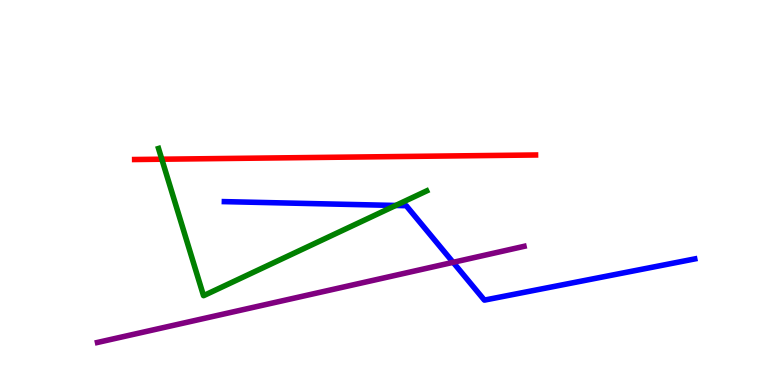[{'lines': ['blue', 'red'], 'intersections': []}, {'lines': ['green', 'red'], 'intersections': [{'x': 2.09, 'y': 5.86}]}, {'lines': ['purple', 'red'], 'intersections': []}, {'lines': ['blue', 'green'], 'intersections': [{'x': 5.11, 'y': 4.66}]}, {'lines': ['blue', 'purple'], 'intersections': [{'x': 5.85, 'y': 3.19}]}, {'lines': ['green', 'purple'], 'intersections': []}]